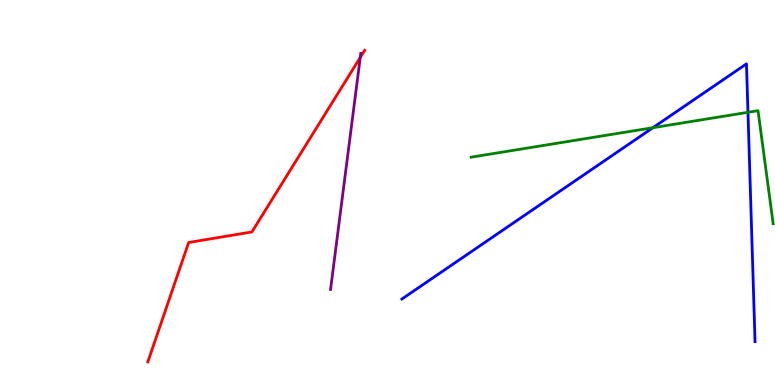[{'lines': ['blue', 'red'], 'intersections': []}, {'lines': ['green', 'red'], 'intersections': []}, {'lines': ['purple', 'red'], 'intersections': [{'x': 4.65, 'y': 8.51}]}, {'lines': ['blue', 'green'], 'intersections': [{'x': 8.43, 'y': 6.68}, {'x': 9.65, 'y': 7.08}]}, {'lines': ['blue', 'purple'], 'intersections': []}, {'lines': ['green', 'purple'], 'intersections': []}]